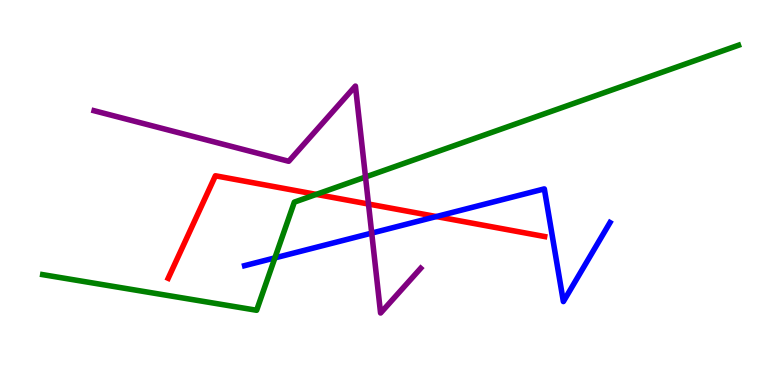[{'lines': ['blue', 'red'], 'intersections': [{'x': 5.63, 'y': 4.38}]}, {'lines': ['green', 'red'], 'intersections': [{'x': 4.08, 'y': 4.95}]}, {'lines': ['purple', 'red'], 'intersections': [{'x': 4.75, 'y': 4.7}]}, {'lines': ['blue', 'green'], 'intersections': [{'x': 3.55, 'y': 3.3}]}, {'lines': ['blue', 'purple'], 'intersections': [{'x': 4.8, 'y': 3.95}]}, {'lines': ['green', 'purple'], 'intersections': [{'x': 4.72, 'y': 5.4}]}]